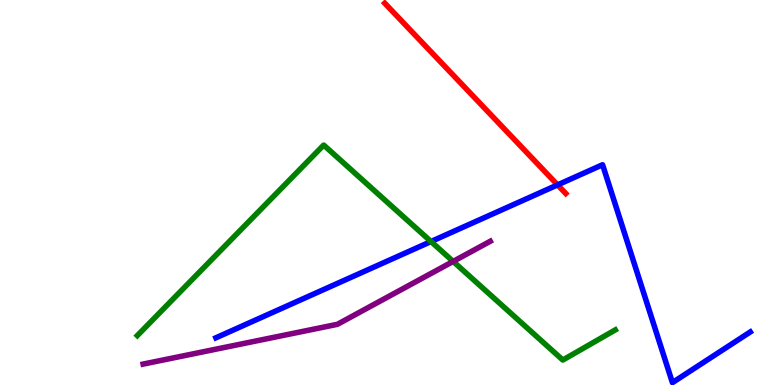[{'lines': ['blue', 'red'], 'intersections': [{'x': 7.19, 'y': 5.2}]}, {'lines': ['green', 'red'], 'intersections': []}, {'lines': ['purple', 'red'], 'intersections': []}, {'lines': ['blue', 'green'], 'intersections': [{'x': 5.56, 'y': 3.73}]}, {'lines': ['blue', 'purple'], 'intersections': []}, {'lines': ['green', 'purple'], 'intersections': [{'x': 5.85, 'y': 3.21}]}]